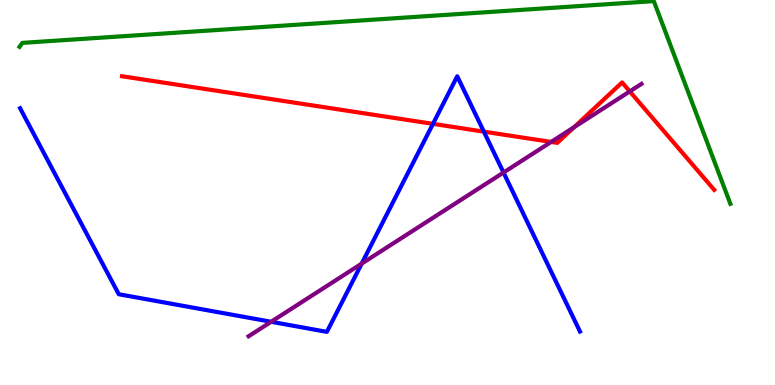[{'lines': ['blue', 'red'], 'intersections': [{'x': 5.59, 'y': 6.78}, {'x': 6.24, 'y': 6.58}]}, {'lines': ['green', 'red'], 'intersections': []}, {'lines': ['purple', 'red'], 'intersections': [{'x': 7.11, 'y': 6.31}, {'x': 7.41, 'y': 6.7}, {'x': 8.13, 'y': 7.63}]}, {'lines': ['blue', 'green'], 'intersections': []}, {'lines': ['blue', 'purple'], 'intersections': [{'x': 3.5, 'y': 1.64}, {'x': 4.67, 'y': 3.15}, {'x': 6.5, 'y': 5.52}]}, {'lines': ['green', 'purple'], 'intersections': []}]